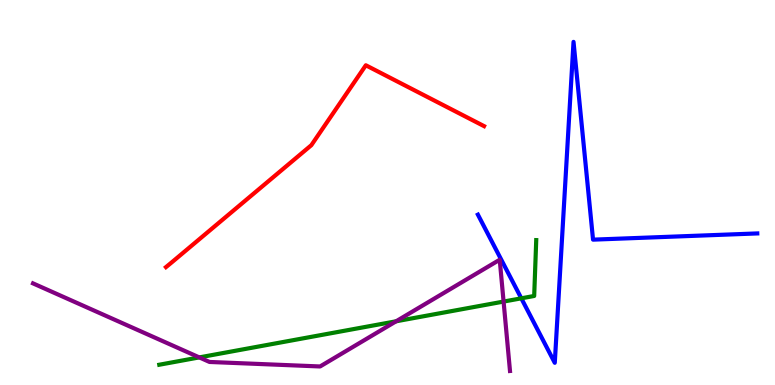[{'lines': ['blue', 'red'], 'intersections': []}, {'lines': ['green', 'red'], 'intersections': []}, {'lines': ['purple', 'red'], 'intersections': []}, {'lines': ['blue', 'green'], 'intersections': [{'x': 6.73, 'y': 2.25}]}, {'lines': ['blue', 'purple'], 'intersections': []}, {'lines': ['green', 'purple'], 'intersections': [{'x': 2.57, 'y': 0.717}, {'x': 5.11, 'y': 1.65}, {'x': 6.5, 'y': 2.17}]}]